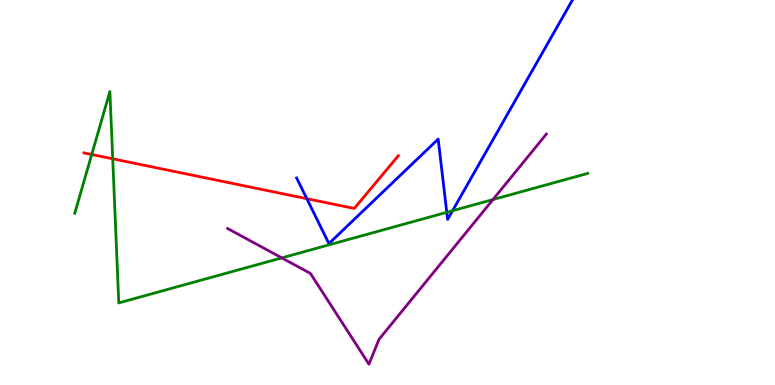[{'lines': ['blue', 'red'], 'intersections': [{'x': 3.96, 'y': 4.84}]}, {'lines': ['green', 'red'], 'intersections': [{'x': 1.18, 'y': 5.99}, {'x': 1.45, 'y': 5.88}]}, {'lines': ['purple', 'red'], 'intersections': []}, {'lines': ['blue', 'green'], 'intersections': [{'x': 5.76, 'y': 4.49}, {'x': 5.84, 'y': 4.53}]}, {'lines': ['blue', 'purple'], 'intersections': []}, {'lines': ['green', 'purple'], 'intersections': [{'x': 3.64, 'y': 3.3}, {'x': 6.36, 'y': 4.82}]}]